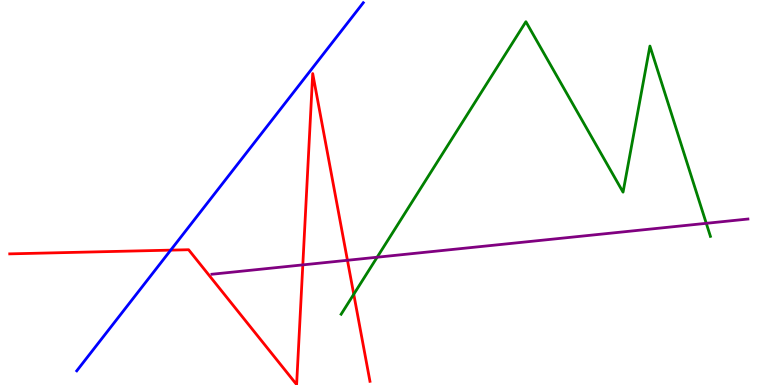[{'lines': ['blue', 'red'], 'intersections': [{'x': 2.2, 'y': 3.5}]}, {'lines': ['green', 'red'], 'intersections': [{'x': 4.56, 'y': 2.36}]}, {'lines': ['purple', 'red'], 'intersections': [{'x': 3.91, 'y': 3.12}, {'x': 4.48, 'y': 3.24}]}, {'lines': ['blue', 'green'], 'intersections': []}, {'lines': ['blue', 'purple'], 'intersections': []}, {'lines': ['green', 'purple'], 'intersections': [{'x': 4.87, 'y': 3.32}, {'x': 9.11, 'y': 4.2}]}]